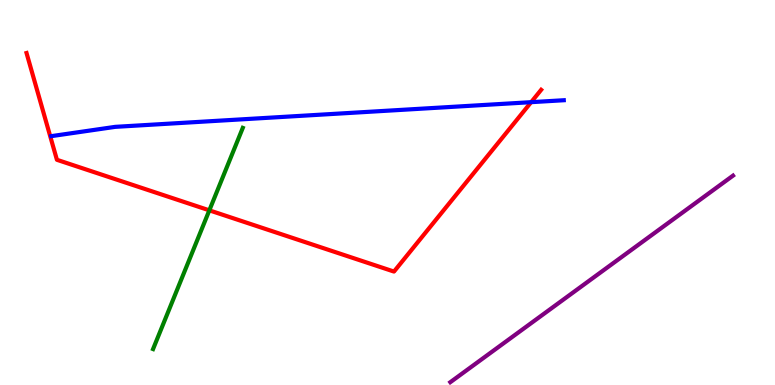[{'lines': ['blue', 'red'], 'intersections': [{'x': 6.85, 'y': 7.35}]}, {'lines': ['green', 'red'], 'intersections': [{'x': 2.7, 'y': 4.54}]}, {'lines': ['purple', 'red'], 'intersections': []}, {'lines': ['blue', 'green'], 'intersections': []}, {'lines': ['blue', 'purple'], 'intersections': []}, {'lines': ['green', 'purple'], 'intersections': []}]